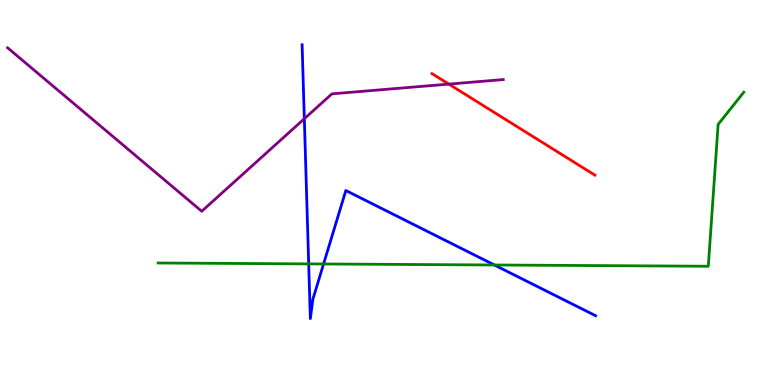[{'lines': ['blue', 'red'], 'intersections': []}, {'lines': ['green', 'red'], 'intersections': []}, {'lines': ['purple', 'red'], 'intersections': [{'x': 5.79, 'y': 7.82}]}, {'lines': ['blue', 'green'], 'intersections': [{'x': 3.98, 'y': 3.15}, {'x': 4.18, 'y': 3.14}, {'x': 6.38, 'y': 3.12}]}, {'lines': ['blue', 'purple'], 'intersections': [{'x': 3.93, 'y': 6.92}]}, {'lines': ['green', 'purple'], 'intersections': []}]